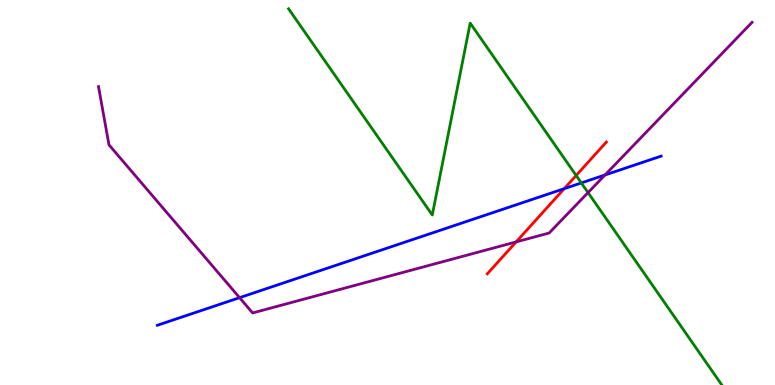[{'lines': ['blue', 'red'], 'intersections': [{'x': 7.28, 'y': 5.1}]}, {'lines': ['green', 'red'], 'intersections': [{'x': 7.43, 'y': 5.44}]}, {'lines': ['purple', 'red'], 'intersections': [{'x': 6.66, 'y': 3.72}]}, {'lines': ['blue', 'green'], 'intersections': [{'x': 7.5, 'y': 5.25}]}, {'lines': ['blue', 'purple'], 'intersections': [{'x': 3.09, 'y': 2.27}, {'x': 7.81, 'y': 5.46}]}, {'lines': ['green', 'purple'], 'intersections': [{'x': 7.59, 'y': 5.0}]}]